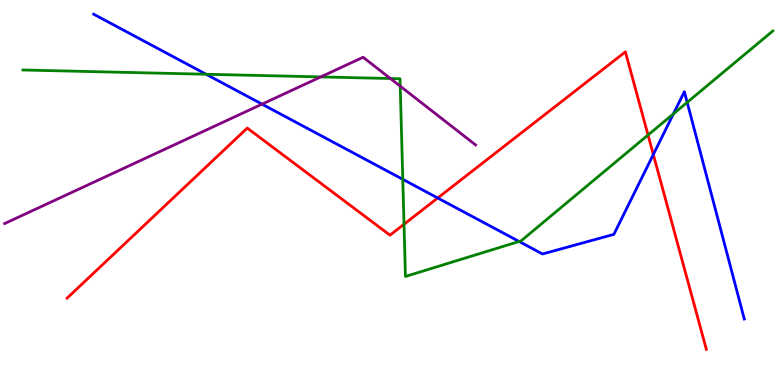[{'lines': ['blue', 'red'], 'intersections': [{'x': 5.65, 'y': 4.86}, {'x': 8.43, 'y': 5.99}]}, {'lines': ['green', 'red'], 'intersections': [{'x': 5.21, 'y': 4.18}, {'x': 8.36, 'y': 6.49}]}, {'lines': ['purple', 'red'], 'intersections': []}, {'lines': ['blue', 'green'], 'intersections': [{'x': 2.66, 'y': 8.07}, {'x': 5.2, 'y': 5.34}, {'x': 6.7, 'y': 3.73}, {'x': 8.69, 'y': 7.04}, {'x': 8.87, 'y': 7.34}]}, {'lines': ['blue', 'purple'], 'intersections': [{'x': 3.38, 'y': 7.29}]}, {'lines': ['green', 'purple'], 'intersections': [{'x': 4.14, 'y': 8.0}, {'x': 5.04, 'y': 7.96}, {'x': 5.16, 'y': 7.76}]}]